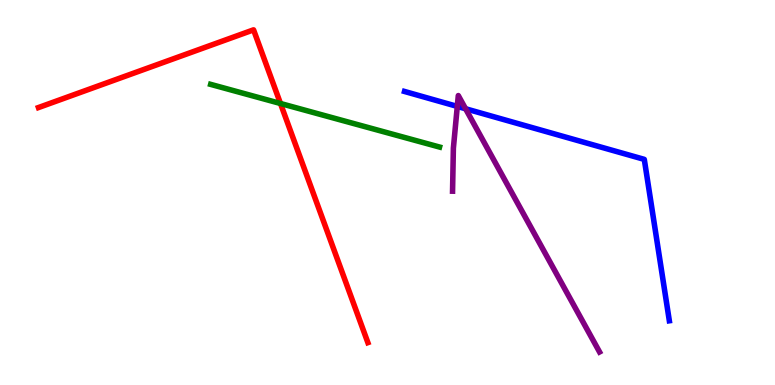[{'lines': ['blue', 'red'], 'intersections': []}, {'lines': ['green', 'red'], 'intersections': [{'x': 3.62, 'y': 7.31}]}, {'lines': ['purple', 'red'], 'intersections': []}, {'lines': ['blue', 'green'], 'intersections': []}, {'lines': ['blue', 'purple'], 'intersections': [{'x': 5.9, 'y': 7.24}, {'x': 6.01, 'y': 7.18}]}, {'lines': ['green', 'purple'], 'intersections': []}]